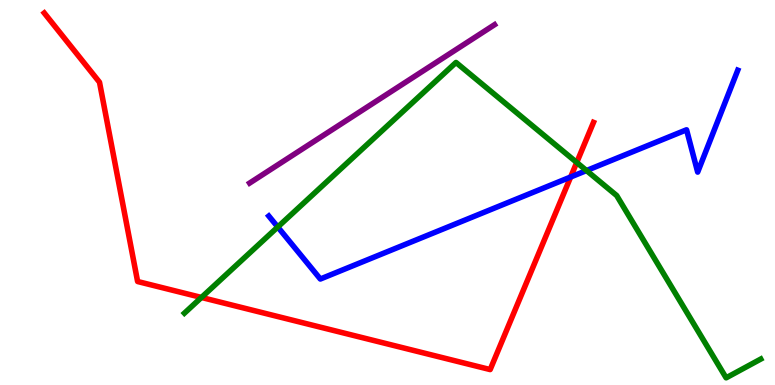[{'lines': ['blue', 'red'], 'intersections': [{'x': 7.36, 'y': 5.4}]}, {'lines': ['green', 'red'], 'intersections': [{'x': 2.6, 'y': 2.27}, {'x': 7.44, 'y': 5.78}]}, {'lines': ['purple', 'red'], 'intersections': []}, {'lines': ['blue', 'green'], 'intersections': [{'x': 3.58, 'y': 4.1}, {'x': 7.57, 'y': 5.57}]}, {'lines': ['blue', 'purple'], 'intersections': []}, {'lines': ['green', 'purple'], 'intersections': []}]